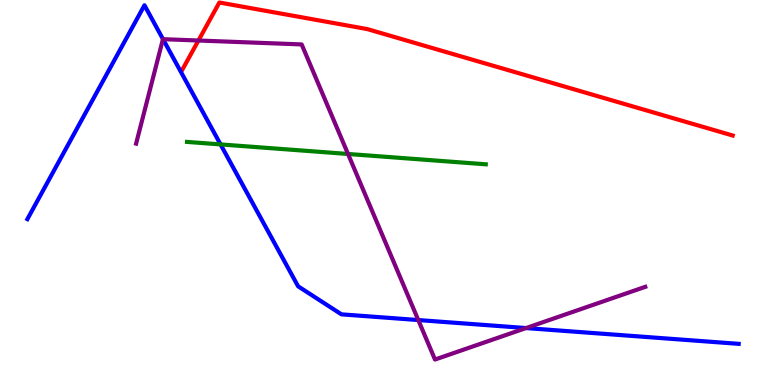[{'lines': ['blue', 'red'], 'intersections': []}, {'lines': ['green', 'red'], 'intersections': []}, {'lines': ['purple', 'red'], 'intersections': [{'x': 2.56, 'y': 8.95}]}, {'lines': ['blue', 'green'], 'intersections': [{'x': 2.85, 'y': 6.25}]}, {'lines': ['blue', 'purple'], 'intersections': [{'x': 2.1, 'y': 8.98}, {'x': 5.4, 'y': 1.69}, {'x': 6.79, 'y': 1.48}]}, {'lines': ['green', 'purple'], 'intersections': [{'x': 4.49, 'y': 6.0}]}]